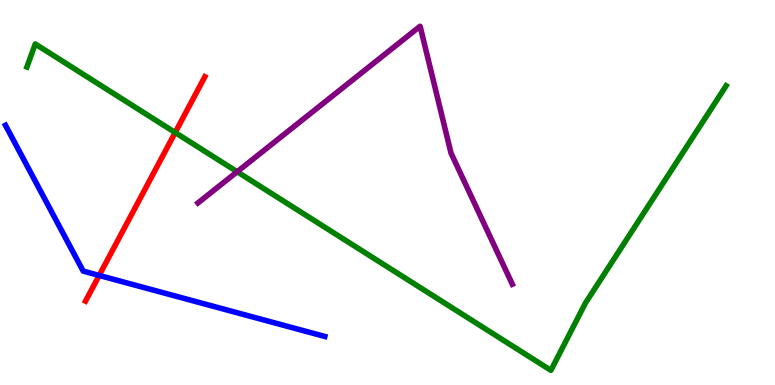[{'lines': ['blue', 'red'], 'intersections': [{'x': 1.28, 'y': 2.85}]}, {'lines': ['green', 'red'], 'intersections': [{'x': 2.26, 'y': 6.56}]}, {'lines': ['purple', 'red'], 'intersections': []}, {'lines': ['blue', 'green'], 'intersections': []}, {'lines': ['blue', 'purple'], 'intersections': []}, {'lines': ['green', 'purple'], 'intersections': [{'x': 3.06, 'y': 5.54}]}]